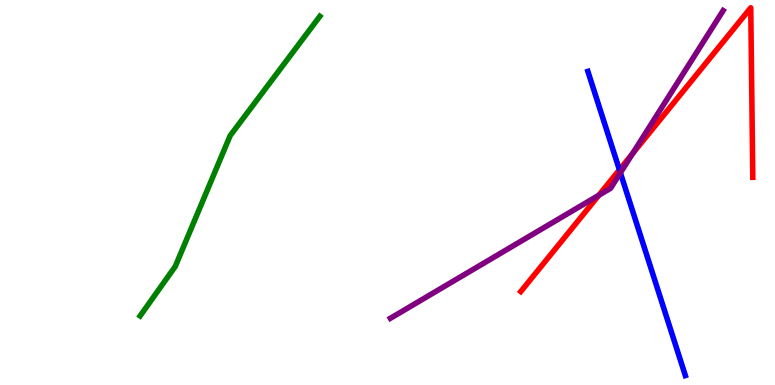[{'lines': ['blue', 'red'], 'intersections': [{'x': 7.99, 'y': 5.59}]}, {'lines': ['green', 'red'], 'intersections': []}, {'lines': ['purple', 'red'], 'intersections': [{'x': 7.73, 'y': 4.93}, {'x': 8.16, 'y': 6.01}]}, {'lines': ['blue', 'green'], 'intersections': []}, {'lines': ['blue', 'purple'], 'intersections': [{'x': 8.0, 'y': 5.51}]}, {'lines': ['green', 'purple'], 'intersections': []}]